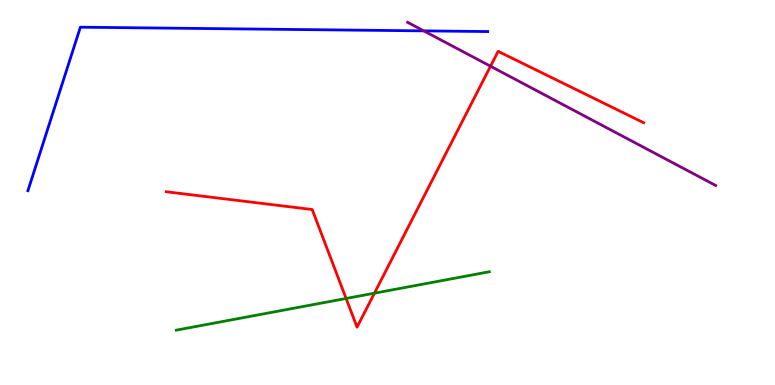[{'lines': ['blue', 'red'], 'intersections': []}, {'lines': ['green', 'red'], 'intersections': [{'x': 4.47, 'y': 2.25}, {'x': 4.83, 'y': 2.38}]}, {'lines': ['purple', 'red'], 'intersections': [{'x': 6.33, 'y': 8.28}]}, {'lines': ['blue', 'green'], 'intersections': []}, {'lines': ['blue', 'purple'], 'intersections': [{'x': 5.47, 'y': 9.2}]}, {'lines': ['green', 'purple'], 'intersections': []}]